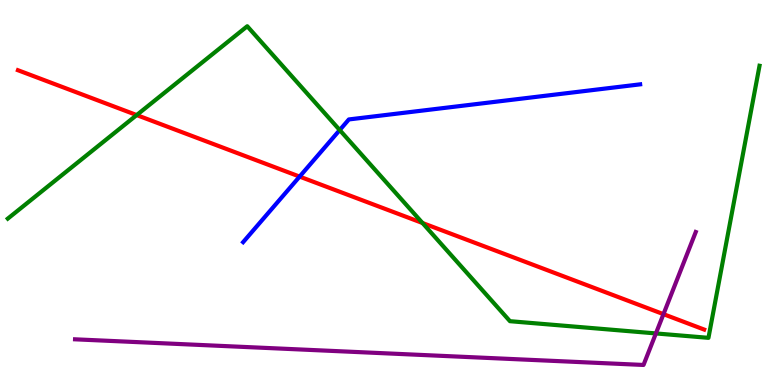[{'lines': ['blue', 'red'], 'intersections': [{'x': 3.87, 'y': 5.41}]}, {'lines': ['green', 'red'], 'intersections': [{'x': 1.76, 'y': 7.01}, {'x': 5.45, 'y': 4.21}]}, {'lines': ['purple', 'red'], 'intersections': [{'x': 8.56, 'y': 1.84}]}, {'lines': ['blue', 'green'], 'intersections': [{'x': 4.38, 'y': 6.62}]}, {'lines': ['blue', 'purple'], 'intersections': []}, {'lines': ['green', 'purple'], 'intersections': [{'x': 8.46, 'y': 1.34}]}]